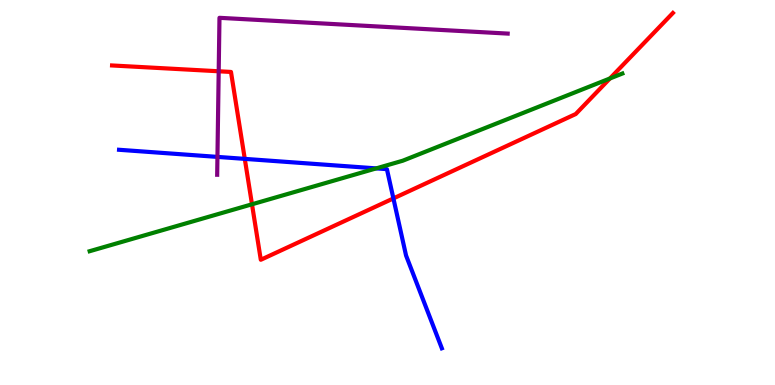[{'lines': ['blue', 'red'], 'intersections': [{'x': 3.16, 'y': 5.87}, {'x': 5.08, 'y': 4.85}]}, {'lines': ['green', 'red'], 'intersections': [{'x': 3.25, 'y': 4.69}, {'x': 7.87, 'y': 7.96}]}, {'lines': ['purple', 'red'], 'intersections': [{'x': 2.82, 'y': 8.15}]}, {'lines': ['blue', 'green'], 'intersections': [{'x': 4.85, 'y': 5.63}]}, {'lines': ['blue', 'purple'], 'intersections': [{'x': 2.81, 'y': 5.92}]}, {'lines': ['green', 'purple'], 'intersections': []}]